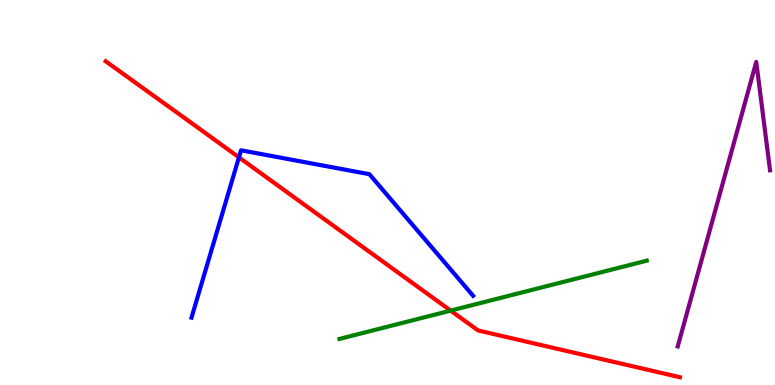[{'lines': ['blue', 'red'], 'intersections': [{'x': 3.08, 'y': 5.91}]}, {'lines': ['green', 'red'], 'intersections': [{'x': 5.81, 'y': 1.93}]}, {'lines': ['purple', 'red'], 'intersections': []}, {'lines': ['blue', 'green'], 'intersections': []}, {'lines': ['blue', 'purple'], 'intersections': []}, {'lines': ['green', 'purple'], 'intersections': []}]